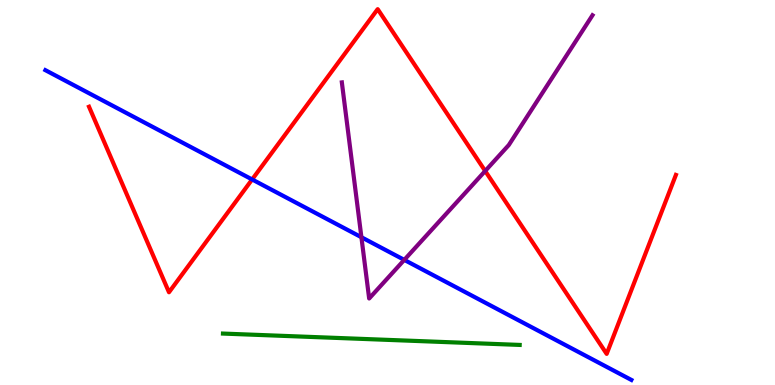[{'lines': ['blue', 'red'], 'intersections': [{'x': 3.25, 'y': 5.34}]}, {'lines': ['green', 'red'], 'intersections': []}, {'lines': ['purple', 'red'], 'intersections': [{'x': 6.26, 'y': 5.56}]}, {'lines': ['blue', 'green'], 'intersections': []}, {'lines': ['blue', 'purple'], 'intersections': [{'x': 4.66, 'y': 3.84}, {'x': 5.22, 'y': 3.25}]}, {'lines': ['green', 'purple'], 'intersections': []}]